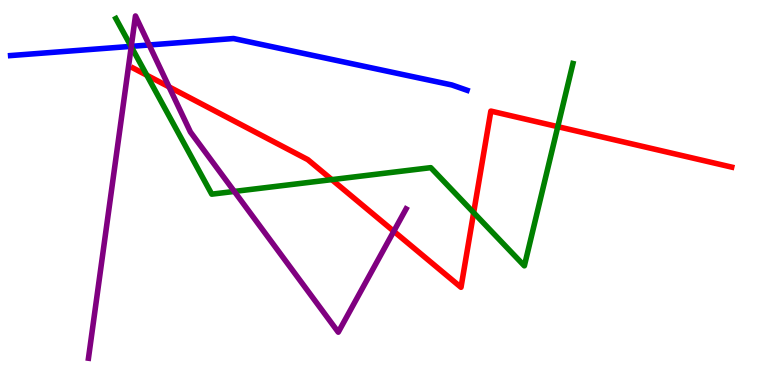[{'lines': ['blue', 'red'], 'intersections': []}, {'lines': ['green', 'red'], 'intersections': [{'x': 1.89, 'y': 8.05}, {'x': 4.28, 'y': 5.33}, {'x': 6.11, 'y': 4.48}, {'x': 7.2, 'y': 6.71}]}, {'lines': ['purple', 'red'], 'intersections': [{'x': 2.18, 'y': 7.74}, {'x': 5.08, 'y': 3.99}]}, {'lines': ['blue', 'green'], 'intersections': [{'x': 1.69, 'y': 8.8}]}, {'lines': ['blue', 'purple'], 'intersections': [{'x': 1.69, 'y': 8.8}, {'x': 1.93, 'y': 8.83}]}, {'lines': ['green', 'purple'], 'intersections': [{'x': 1.69, 'y': 8.79}, {'x': 3.02, 'y': 5.03}]}]